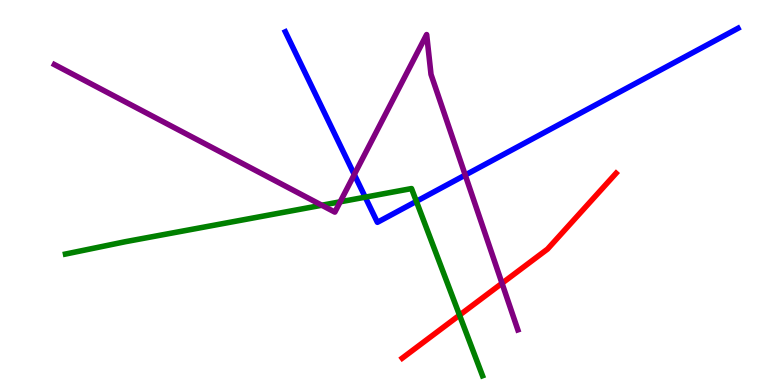[{'lines': ['blue', 'red'], 'intersections': []}, {'lines': ['green', 'red'], 'intersections': [{'x': 5.93, 'y': 1.81}]}, {'lines': ['purple', 'red'], 'intersections': [{'x': 6.48, 'y': 2.64}]}, {'lines': ['blue', 'green'], 'intersections': [{'x': 4.71, 'y': 4.88}, {'x': 5.37, 'y': 4.77}]}, {'lines': ['blue', 'purple'], 'intersections': [{'x': 4.57, 'y': 5.47}, {'x': 6.0, 'y': 5.45}]}, {'lines': ['green', 'purple'], 'intersections': [{'x': 4.15, 'y': 4.67}, {'x': 4.39, 'y': 4.76}]}]